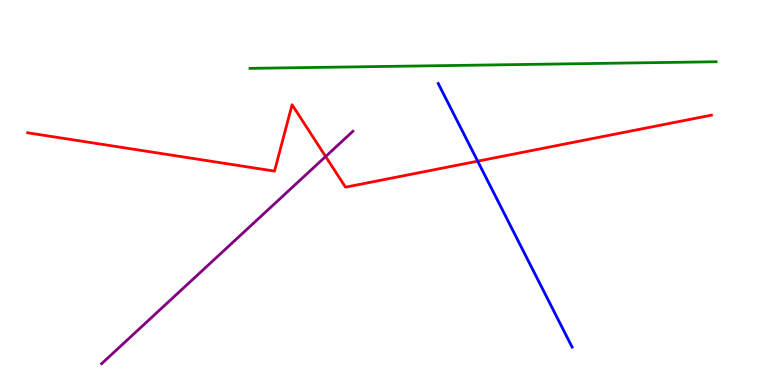[{'lines': ['blue', 'red'], 'intersections': [{'x': 6.16, 'y': 5.81}]}, {'lines': ['green', 'red'], 'intersections': []}, {'lines': ['purple', 'red'], 'intersections': [{'x': 4.2, 'y': 5.93}]}, {'lines': ['blue', 'green'], 'intersections': []}, {'lines': ['blue', 'purple'], 'intersections': []}, {'lines': ['green', 'purple'], 'intersections': []}]